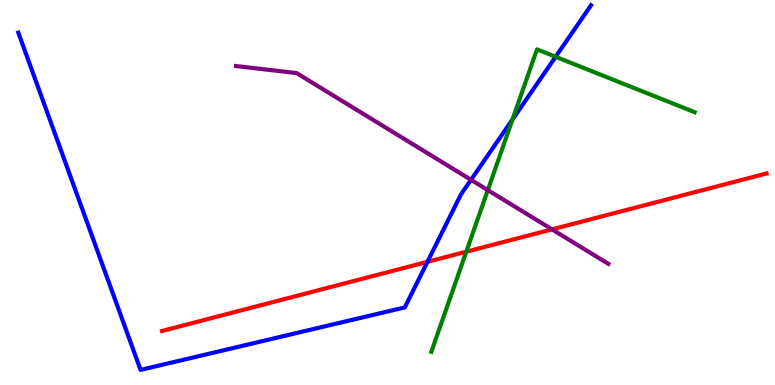[{'lines': ['blue', 'red'], 'intersections': [{'x': 5.52, 'y': 3.2}]}, {'lines': ['green', 'red'], 'intersections': [{'x': 6.02, 'y': 3.46}]}, {'lines': ['purple', 'red'], 'intersections': [{'x': 7.12, 'y': 4.04}]}, {'lines': ['blue', 'green'], 'intersections': [{'x': 6.61, 'y': 6.9}, {'x': 7.17, 'y': 8.52}]}, {'lines': ['blue', 'purple'], 'intersections': [{'x': 6.08, 'y': 5.33}]}, {'lines': ['green', 'purple'], 'intersections': [{'x': 6.29, 'y': 5.06}]}]